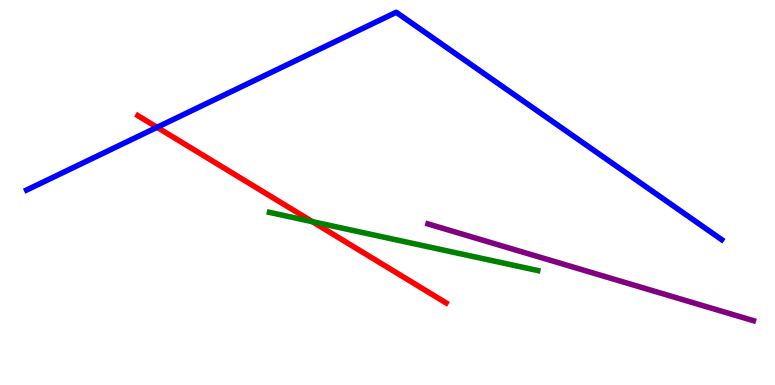[{'lines': ['blue', 'red'], 'intersections': [{'x': 2.03, 'y': 6.69}]}, {'lines': ['green', 'red'], 'intersections': [{'x': 4.03, 'y': 4.24}]}, {'lines': ['purple', 'red'], 'intersections': []}, {'lines': ['blue', 'green'], 'intersections': []}, {'lines': ['blue', 'purple'], 'intersections': []}, {'lines': ['green', 'purple'], 'intersections': []}]